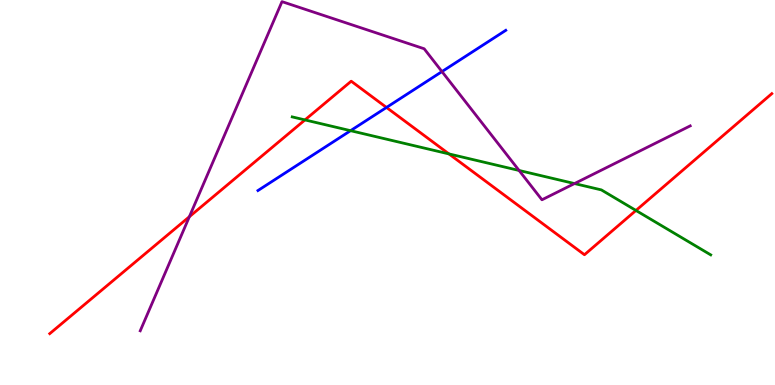[{'lines': ['blue', 'red'], 'intersections': [{'x': 4.99, 'y': 7.21}]}, {'lines': ['green', 'red'], 'intersections': [{'x': 3.94, 'y': 6.89}, {'x': 5.79, 'y': 6.0}, {'x': 8.21, 'y': 4.53}]}, {'lines': ['purple', 'red'], 'intersections': [{'x': 2.44, 'y': 4.37}]}, {'lines': ['blue', 'green'], 'intersections': [{'x': 4.52, 'y': 6.61}]}, {'lines': ['blue', 'purple'], 'intersections': [{'x': 5.7, 'y': 8.14}]}, {'lines': ['green', 'purple'], 'intersections': [{'x': 6.7, 'y': 5.57}, {'x': 7.41, 'y': 5.23}]}]